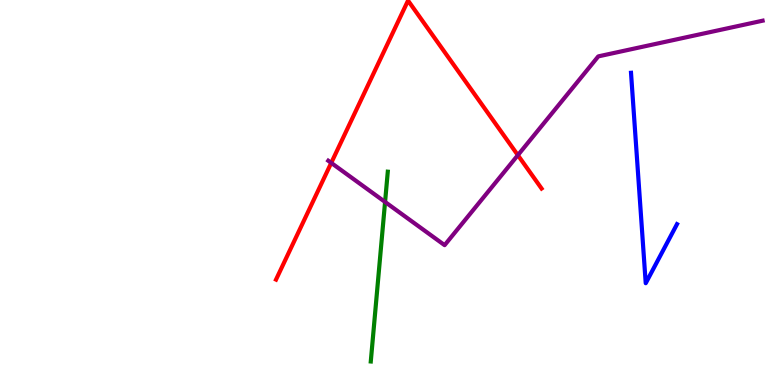[{'lines': ['blue', 'red'], 'intersections': []}, {'lines': ['green', 'red'], 'intersections': []}, {'lines': ['purple', 'red'], 'intersections': [{'x': 4.27, 'y': 5.77}, {'x': 6.68, 'y': 5.97}]}, {'lines': ['blue', 'green'], 'intersections': []}, {'lines': ['blue', 'purple'], 'intersections': []}, {'lines': ['green', 'purple'], 'intersections': [{'x': 4.97, 'y': 4.75}]}]